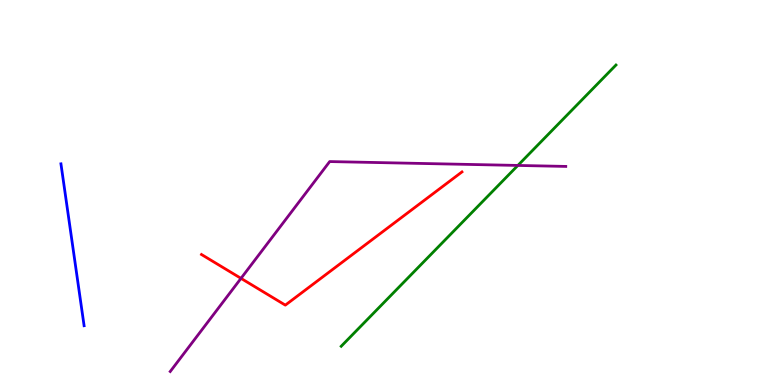[{'lines': ['blue', 'red'], 'intersections': []}, {'lines': ['green', 'red'], 'intersections': []}, {'lines': ['purple', 'red'], 'intersections': [{'x': 3.11, 'y': 2.77}]}, {'lines': ['blue', 'green'], 'intersections': []}, {'lines': ['blue', 'purple'], 'intersections': []}, {'lines': ['green', 'purple'], 'intersections': [{'x': 6.68, 'y': 5.7}]}]